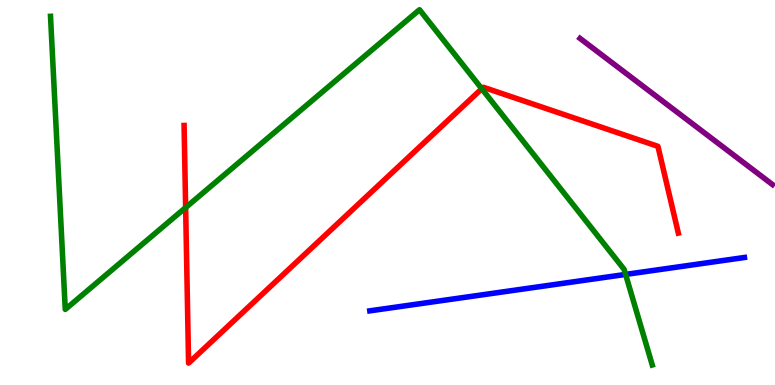[{'lines': ['blue', 'red'], 'intersections': []}, {'lines': ['green', 'red'], 'intersections': [{'x': 2.4, 'y': 4.61}, {'x': 6.22, 'y': 7.69}]}, {'lines': ['purple', 'red'], 'intersections': []}, {'lines': ['blue', 'green'], 'intersections': [{'x': 8.07, 'y': 2.87}]}, {'lines': ['blue', 'purple'], 'intersections': []}, {'lines': ['green', 'purple'], 'intersections': []}]